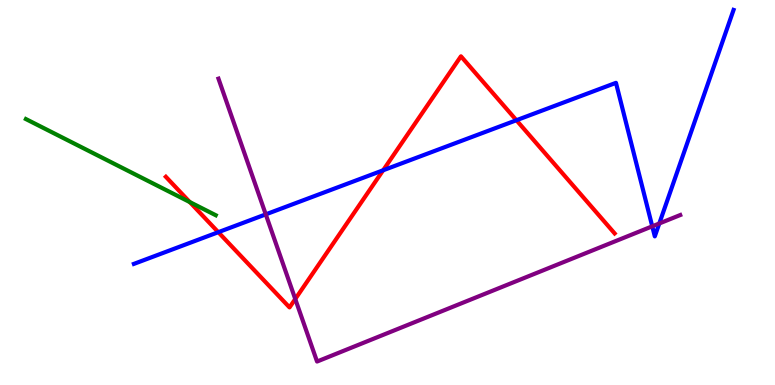[{'lines': ['blue', 'red'], 'intersections': [{'x': 2.82, 'y': 3.97}, {'x': 4.94, 'y': 5.58}, {'x': 6.66, 'y': 6.88}]}, {'lines': ['green', 'red'], 'intersections': [{'x': 2.45, 'y': 4.75}]}, {'lines': ['purple', 'red'], 'intersections': [{'x': 3.81, 'y': 2.23}]}, {'lines': ['blue', 'green'], 'intersections': []}, {'lines': ['blue', 'purple'], 'intersections': [{'x': 3.43, 'y': 4.43}, {'x': 8.42, 'y': 4.12}, {'x': 8.51, 'y': 4.2}]}, {'lines': ['green', 'purple'], 'intersections': []}]